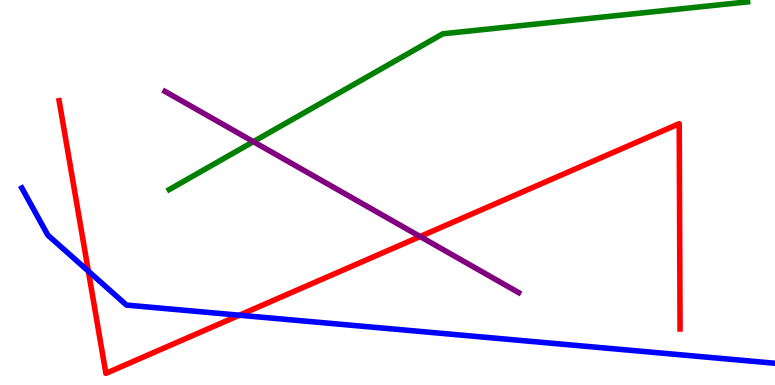[{'lines': ['blue', 'red'], 'intersections': [{'x': 1.14, 'y': 2.96}, {'x': 3.09, 'y': 1.81}]}, {'lines': ['green', 'red'], 'intersections': []}, {'lines': ['purple', 'red'], 'intersections': [{'x': 5.42, 'y': 3.86}]}, {'lines': ['blue', 'green'], 'intersections': []}, {'lines': ['blue', 'purple'], 'intersections': []}, {'lines': ['green', 'purple'], 'intersections': [{'x': 3.27, 'y': 6.32}]}]